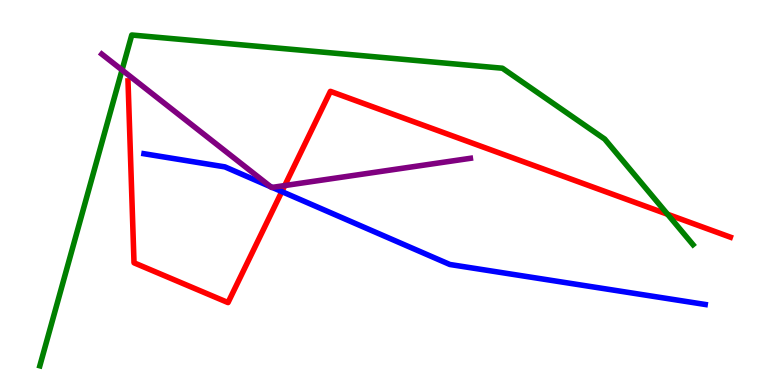[{'lines': ['blue', 'red'], 'intersections': [{'x': 3.64, 'y': 5.02}]}, {'lines': ['green', 'red'], 'intersections': [{'x': 8.61, 'y': 4.43}]}, {'lines': ['purple', 'red'], 'intersections': [{'x': 3.67, 'y': 5.18}]}, {'lines': ['blue', 'green'], 'intersections': []}, {'lines': ['blue', 'purple'], 'intersections': [{'x': 3.49, 'y': 5.15}, {'x': 3.51, 'y': 5.13}]}, {'lines': ['green', 'purple'], 'intersections': [{'x': 1.57, 'y': 8.18}]}]